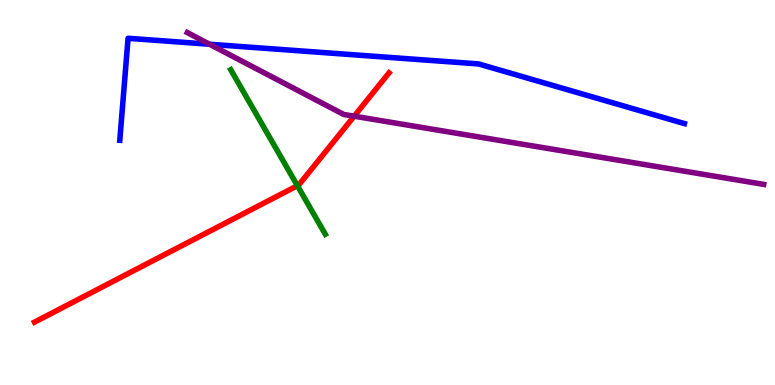[{'lines': ['blue', 'red'], 'intersections': []}, {'lines': ['green', 'red'], 'intersections': [{'x': 3.84, 'y': 5.18}]}, {'lines': ['purple', 'red'], 'intersections': [{'x': 4.57, 'y': 6.98}]}, {'lines': ['blue', 'green'], 'intersections': []}, {'lines': ['blue', 'purple'], 'intersections': [{'x': 2.7, 'y': 8.85}]}, {'lines': ['green', 'purple'], 'intersections': []}]